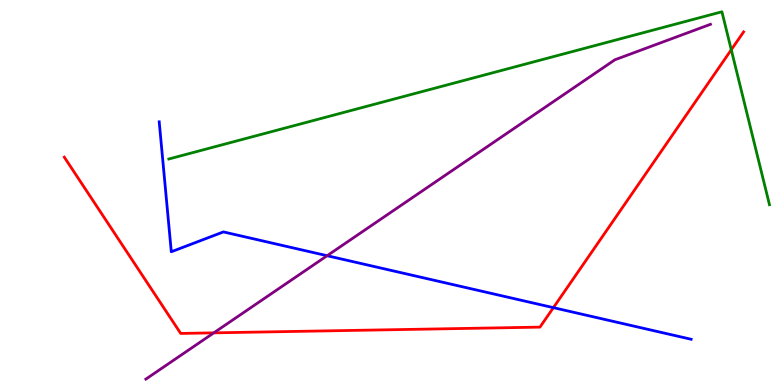[{'lines': ['blue', 'red'], 'intersections': [{'x': 7.14, 'y': 2.01}]}, {'lines': ['green', 'red'], 'intersections': [{'x': 9.44, 'y': 8.71}]}, {'lines': ['purple', 'red'], 'intersections': [{'x': 2.76, 'y': 1.35}]}, {'lines': ['blue', 'green'], 'intersections': []}, {'lines': ['blue', 'purple'], 'intersections': [{'x': 4.22, 'y': 3.36}]}, {'lines': ['green', 'purple'], 'intersections': []}]